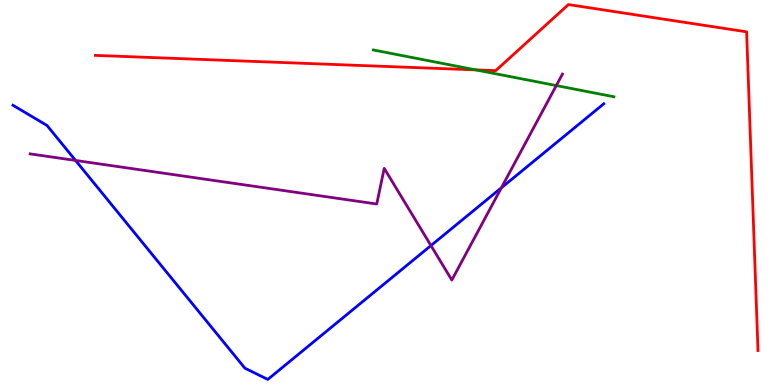[{'lines': ['blue', 'red'], 'intersections': []}, {'lines': ['green', 'red'], 'intersections': [{'x': 6.14, 'y': 8.19}]}, {'lines': ['purple', 'red'], 'intersections': []}, {'lines': ['blue', 'green'], 'intersections': []}, {'lines': ['blue', 'purple'], 'intersections': [{'x': 0.975, 'y': 5.83}, {'x': 5.56, 'y': 3.62}, {'x': 6.47, 'y': 5.12}]}, {'lines': ['green', 'purple'], 'intersections': [{'x': 7.18, 'y': 7.78}]}]